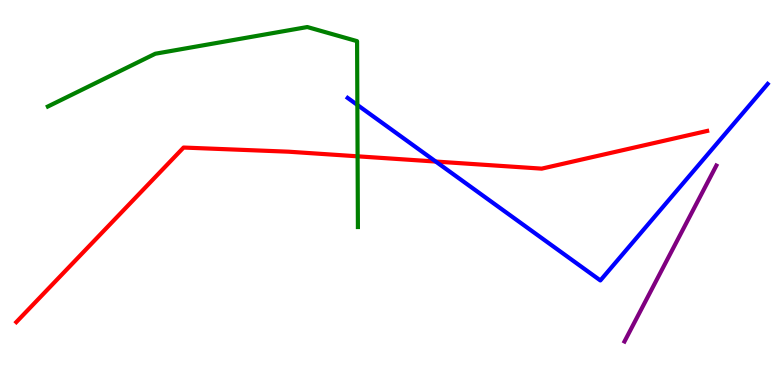[{'lines': ['blue', 'red'], 'intersections': [{'x': 5.62, 'y': 5.8}]}, {'lines': ['green', 'red'], 'intersections': [{'x': 4.61, 'y': 5.94}]}, {'lines': ['purple', 'red'], 'intersections': []}, {'lines': ['blue', 'green'], 'intersections': [{'x': 4.61, 'y': 7.27}]}, {'lines': ['blue', 'purple'], 'intersections': []}, {'lines': ['green', 'purple'], 'intersections': []}]